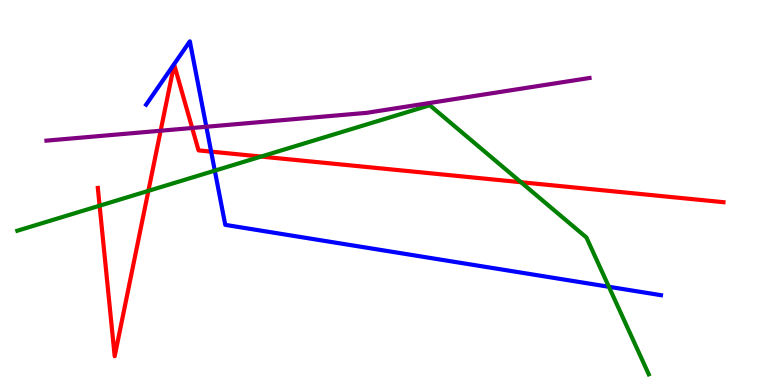[{'lines': ['blue', 'red'], 'intersections': [{'x': 2.72, 'y': 6.06}]}, {'lines': ['green', 'red'], 'intersections': [{'x': 1.29, 'y': 4.66}, {'x': 1.91, 'y': 5.04}, {'x': 3.37, 'y': 5.93}, {'x': 6.72, 'y': 5.27}]}, {'lines': ['purple', 'red'], 'intersections': [{'x': 2.07, 'y': 6.6}, {'x': 2.48, 'y': 6.68}]}, {'lines': ['blue', 'green'], 'intersections': [{'x': 2.77, 'y': 5.57}, {'x': 7.86, 'y': 2.55}]}, {'lines': ['blue', 'purple'], 'intersections': [{'x': 2.66, 'y': 6.71}]}, {'lines': ['green', 'purple'], 'intersections': []}]